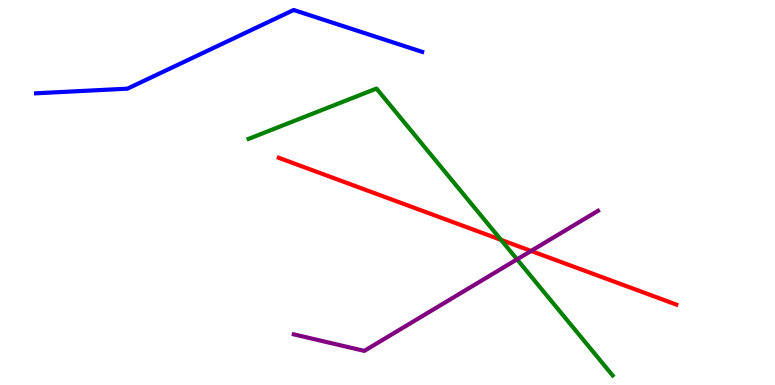[{'lines': ['blue', 'red'], 'intersections': []}, {'lines': ['green', 'red'], 'intersections': [{'x': 6.46, 'y': 3.77}]}, {'lines': ['purple', 'red'], 'intersections': [{'x': 6.85, 'y': 3.48}]}, {'lines': ['blue', 'green'], 'intersections': []}, {'lines': ['blue', 'purple'], 'intersections': []}, {'lines': ['green', 'purple'], 'intersections': [{'x': 6.67, 'y': 3.26}]}]